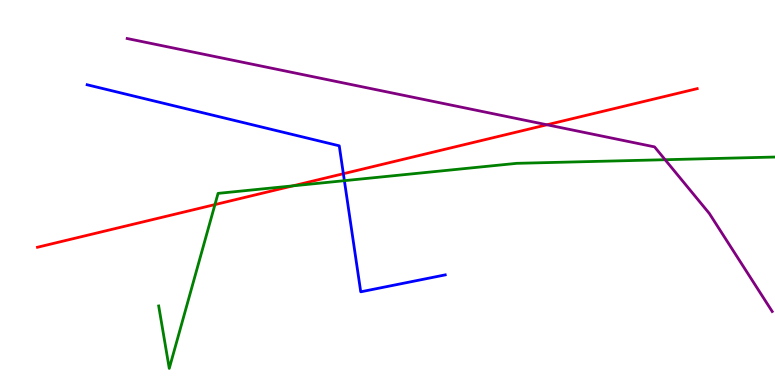[{'lines': ['blue', 'red'], 'intersections': [{'x': 4.43, 'y': 5.49}]}, {'lines': ['green', 'red'], 'intersections': [{'x': 2.77, 'y': 4.69}, {'x': 3.78, 'y': 5.17}]}, {'lines': ['purple', 'red'], 'intersections': [{'x': 7.06, 'y': 6.76}]}, {'lines': ['blue', 'green'], 'intersections': [{'x': 4.44, 'y': 5.31}]}, {'lines': ['blue', 'purple'], 'intersections': []}, {'lines': ['green', 'purple'], 'intersections': [{'x': 8.58, 'y': 5.85}]}]